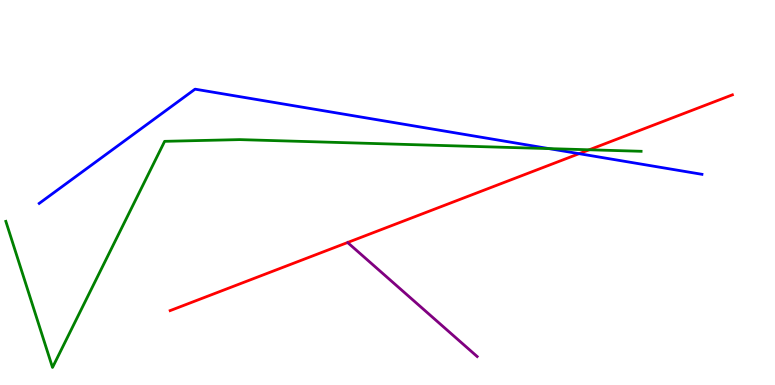[{'lines': ['blue', 'red'], 'intersections': [{'x': 7.47, 'y': 6.01}]}, {'lines': ['green', 'red'], 'intersections': [{'x': 7.6, 'y': 6.11}]}, {'lines': ['purple', 'red'], 'intersections': []}, {'lines': ['blue', 'green'], 'intersections': [{'x': 7.08, 'y': 6.14}]}, {'lines': ['blue', 'purple'], 'intersections': []}, {'lines': ['green', 'purple'], 'intersections': []}]